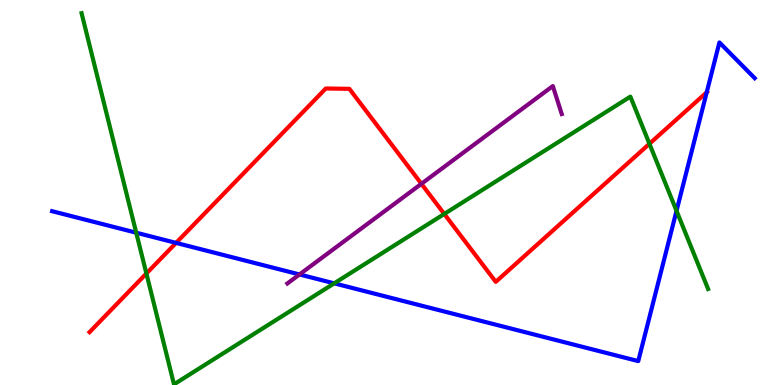[{'lines': ['blue', 'red'], 'intersections': [{'x': 2.27, 'y': 3.69}, {'x': 9.12, 'y': 7.6}]}, {'lines': ['green', 'red'], 'intersections': [{'x': 1.89, 'y': 2.9}, {'x': 5.73, 'y': 4.44}, {'x': 8.38, 'y': 6.27}]}, {'lines': ['purple', 'red'], 'intersections': [{'x': 5.44, 'y': 5.23}]}, {'lines': ['blue', 'green'], 'intersections': [{'x': 1.76, 'y': 3.96}, {'x': 4.31, 'y': 2.64}, {'x': 8.73, 'y': 4.52}]}, {'lines': ['blue', 'purple'], 'intersections': [{'x': 3.86, 'y': 2.87}]}, {'lines': ['green', 'purple'], 'intersections': []}]